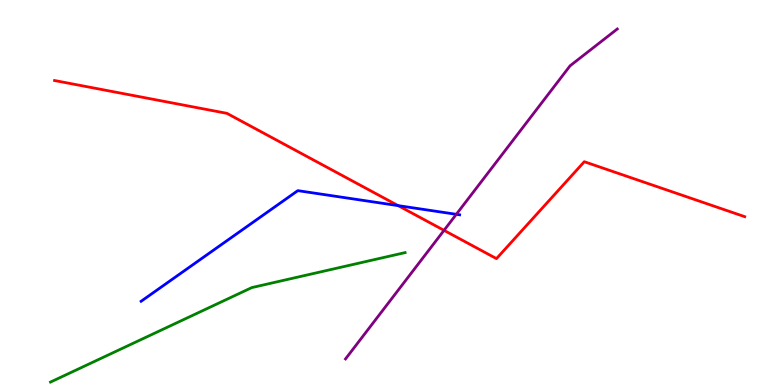[{'lines': ['blue', 'red'], 'intersections': [{'x': 5.14, 'y': 4.66}]}, {'lines': ['green', 'red'], 'intersections': []}, {'lines': ['purple', 'red'], 'intersections': [{'x': 5.73, 'y': 4.02}]}, {'lines': ['blue', 'green'], 'intersections': []}, {'lines': ['blue', 'purple'], 'intersections': [{'x': 5.89, 'y': 4.43}]}, {'lines': ['green', 'purple'], 'intersections': []}]